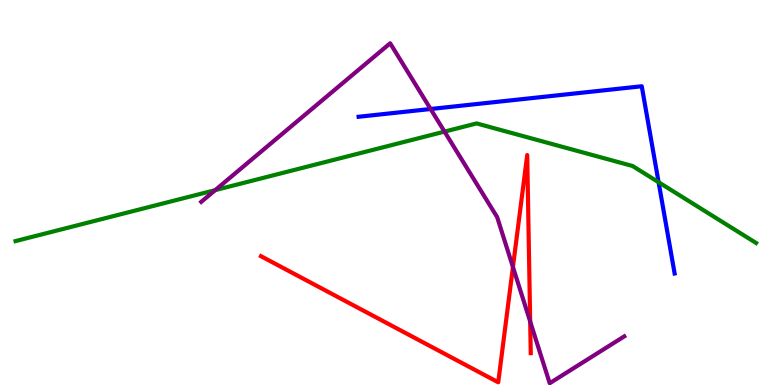[{'lines': ['blue', 'red'], 'intersections': []}, {'lines': ['green', 'red'], 'intersections': []}, {'lines': ['purple', 'red'], 'intersections': [{'x': 6.62, 'y': 3.06}, {'x': 6.84, 'y': 1.65}]}, {'lines': ['blue', 'green'], 'intersections': [{'x': 8.5, 'y': 5.27}]}, {'lines': ['blue', 'purple'], 'intersections': [{'x': 5.56, 'y': 7.17}]}, {'lines': ['green', 'purple'], 'intersections': [{'x': 2.78, 'y': 5.06}, {'x': 5.74, 'y': 6.58}]}]